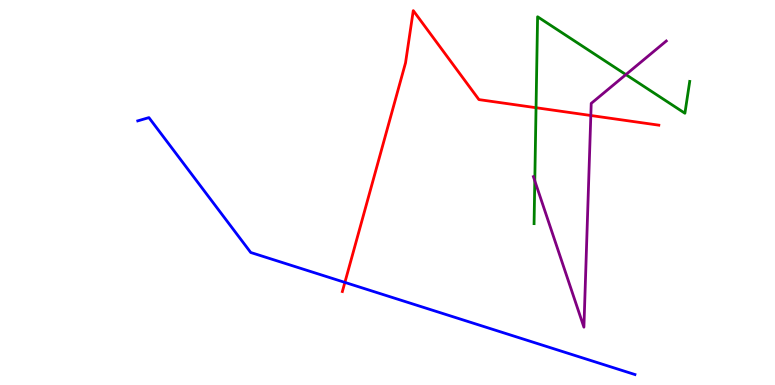[{'lines': ['blue', 'red'], 'intersections': [{'x': 4.45, 'y': 2.66}]}, {'lines': ['green', 'red'], 'intersections': [{'x': 6.92, 'y': 7.2}]}, {'lines': ['purple', 'red'], 'intersections': [{'x': 7.62, 'y': 7.0}]}, {'lines': ['blue', 'green'], 'intersections': []}, {'lines': ['blue', 'purple'], 'intersections': []}, {'lines': ['green', 'purple'], 'intersections': [{'x': 6.9, 'y': 5.3}, {'x': 8.08, 'y': 8.06}]}]